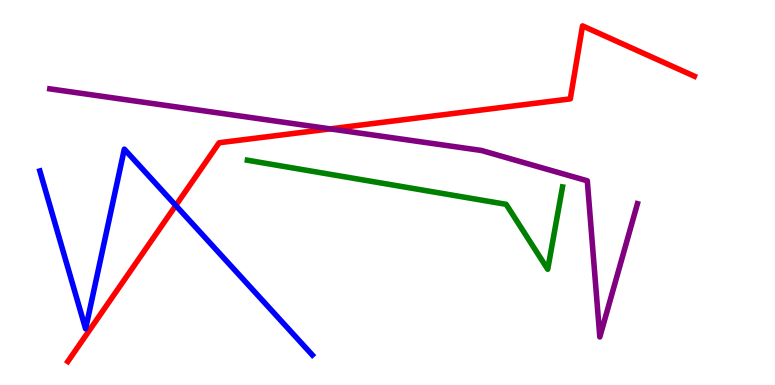[{'lines': ['blue', 'red'], 'intersections': [{'x': 2.27, 'y': 4.66}]}, {'lines': ['green', 'red'], 'intersections': []}, {'lines': ['purple', 'red'], 'intersections': [{'x': 4.26, 'y': 6.65}]}, {'lines': ['blue', 'green'], 'intersections': []}, {'lines': ['blue', 'purple'], 'intersections': []}, {'lines': ['green', 'purple'], 'intersections': []}]